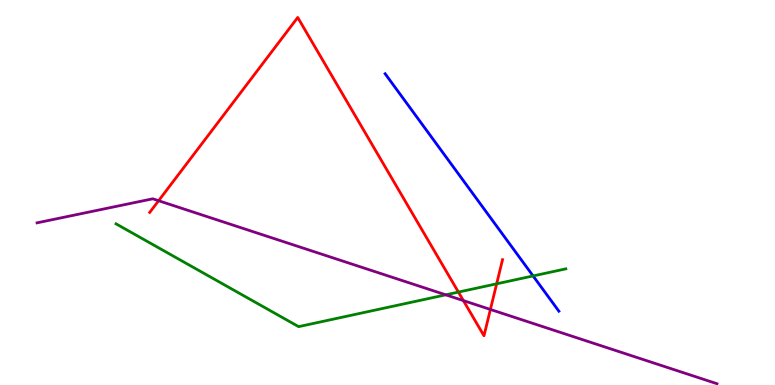[{'lines': ['blue', 'red'], 'intersections': []}, {'lines': ['green', 'red'], 'intersections': [{'x': 5.91, 'y': 2.41}, {'x': 6.41, 'y': 2.63}]}, {'lines': ['purple', 'red'], 'intersections': [{'x': 2.05, 'y': 4.79}, {'x': 5.98, 'y': 2.19}, {'x': 6.33, 'y': 1.96}]}, {'lines': ['blue', 'green'], 'intersections': [{'x': 6.88, 'y': 2.83}]}, {'lines': ['blue', 'purple'], 'intersections': []}, {'lines': ['green', 'purple'], 'intersections': [{'x': 5.75, 'y': 2.34}]}]